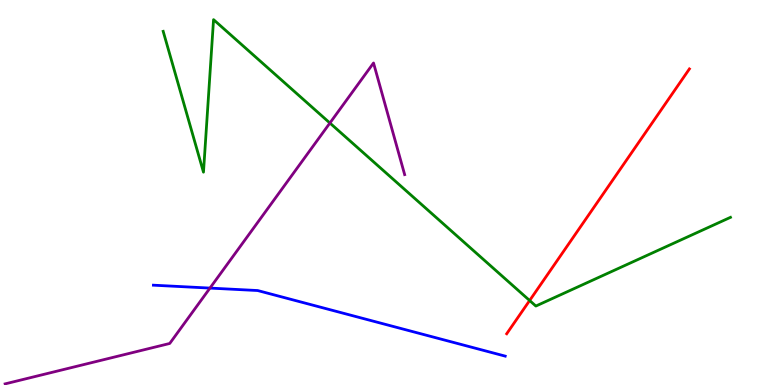[{'lines': ['blue', 'red'], 'intersections': []}, {'lines': ['green', 'red'], 'intersections': [{'x': 6.83, 'y': 2.19}]}, {'lines': ['purple', 'red'], 'intersections': []}, {'lines': ['blue', 'green'], 'intersections': []}, {'lines': ['blue', 'purple'], 'intersections': [{'x': 2.71, 'y': 2.52}]}, {'lines': ['green', 'purple'], 'intersections': [{'x': 4.26, 'y': 6.8}]}]